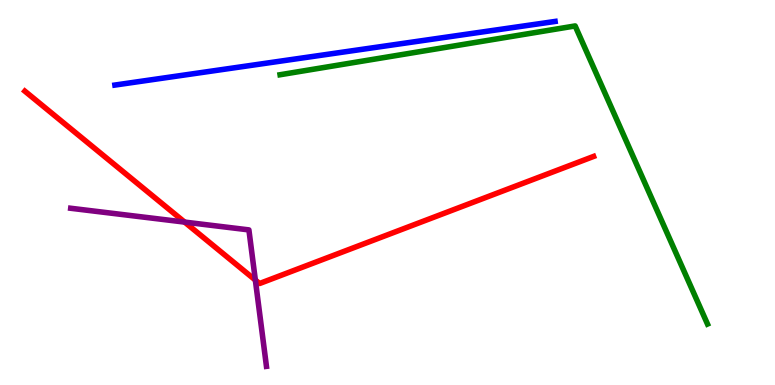[{'lines': ['blue', 'red'], 'intersections': []}, {'lines': ['green', 'red'], 'intersections': []}, {'lines': ['purple', 'red'], 'intersections': [{'x': 2.38, 'y': 4.23}, {'x': 3.29, 'y': 2.73}]}, {'lines': ['blue', 'green'], 'intersections': []}, {'lines': ['blue', 'purple'], 'intersections': []}, {'lines': ['green', 'purple'], 'intersections': []}]